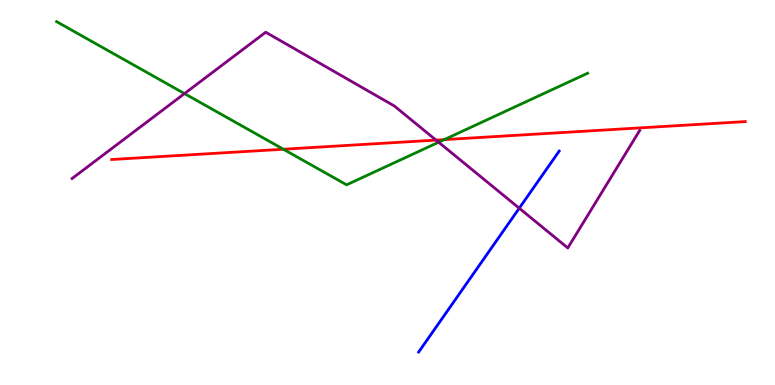[{'lines': ['blue', 'red'], 'intersections': []}, {'lines': ['green', 'red'], 'intersections': [{'x': 3.66, 'y': 6.12}, {'x': 5.73, 'y': 6.37}]}, {'lines': ['purple', 'red'], 'intersections': [{'x': 5.63, 'y': 6.36}]}, {'lines': ['blue', 'green'], 'intersections': []}, {'lines': ['blue', 'purple'], 'intersections': [{'x': 6.7, 'y': 4.59}]}, {'lines': ['green', 'purple'], 'intersections': [{'x': 2.38, 'y': 7.57}, {'x': 5.66, 'y': 6.31}]}]